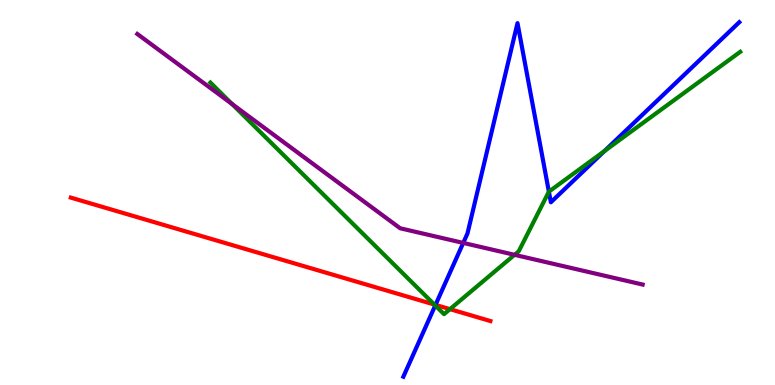[{'lines': ['blue', 'red'], 'intersections': [{'x': 5.62, 'y': 2.08}]}, {'lines': ['green', 'red'], 'intersections': [{'x': 5.6, 'y': 2.09}, {'x': 5.81, 'y': 1.97}]}, {'lines': ['purple', 'red'], 'intersections': []}, {'lines': ['blue', 'green'], 'intersections': [{'x': 5.62, 'y': 2.07}, {'x': 7.08, 'y': 5.02}, {'x': 7.8, 'y': 6.08}]}, {'lines': ['blue', 'purple'], 'intersections': [{'x': 5.98, 'y': 3.69}]}, {'lines': ['green', 'purple'], 'intersections': [{'x': 2.99, 'y': 7.3}, {'x': 6.64, 'y': 3.38}]}]